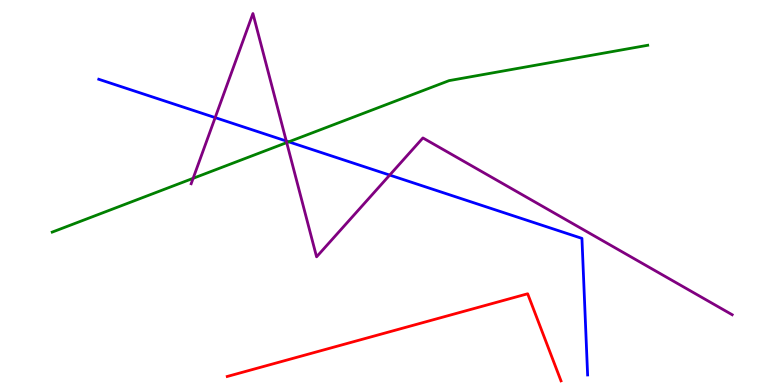[{'lines': ['blue', 'red'], 'intersections': []}, {'lines': ['green', 'red'], 'intersections': []}, {'lines': ['purple', 'red'], 'intersections': []}, {'lines': ['blue', 'green'], 'intersections': [{'x': 3.73, 'y': 6.32}]}, {'lines': ['blue', 'purple'], 'intersections': [{'x': 2.78, 'y': 6.95}, {'x': 3.69, 'y': 6.34}, {'x': 5.03, 'y': 5.45}]}, {'lines': ['green', 'purple'], 'intersections': [{'x': 2.49, 'y': 5.37}, {'x': 3.7, 'y': 6.3}]}]